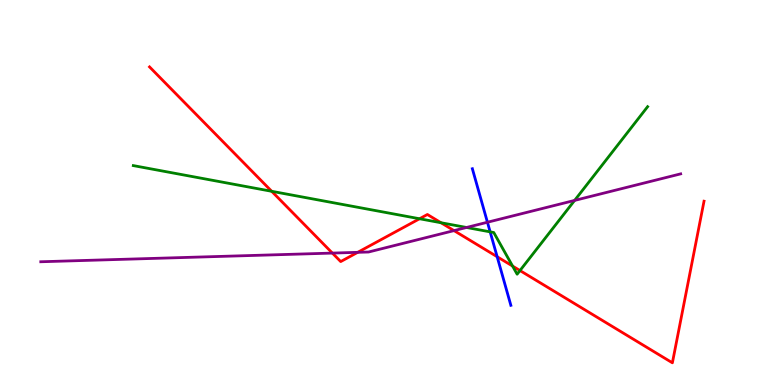[{'lines': ['blue', 'red'], 'intersections': [{'x': 6.41, 'y': 3.33}]}, {'lines': ['green', 'red'], 'intersections': [{'x': 3.51, 'y': 5.03}, {'x': 5.41, 'y': 4.32}, {'x': 5.69, 'y': 4.21}, {'x': 6.61, 'y': 3.09}, {'x': 6.71, 'y': 2.97}]}, {'lines': ['purple', 'red'], 'intersections': [{'x': 4.29, 'y': 3.43}, {'x': 4.62, 'y': 3.45}, {'x': 5.86, 'y': 4.01}]}, {'lines': ['blue', 'green'], 'intersections': [{'x': 6.32, 'y': 3.98}]}, {'lines': ['blue', 'purple'], 'intersections': [{'x': 6.29, 'y': 4.23}]}, {'lines': ['green', 'purple'], 'intersections': [{'x': 6.02, 'y': 4.09}, {'x': 7.41, 'y': 4.79}]}]